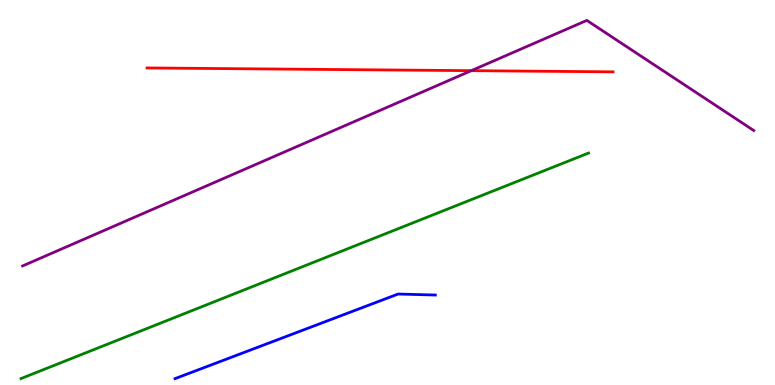[{'lines': ['blue', 'red'], 'intersections': []}, {'lines': ['green', 'red'], 'intersections': []}, {'lines': ['purple', 'red'], 'intersections': [{'x': 6.08, 'y': 8.16}]}, {'lines': ['blue', 'green'], 'intersections': []}, {'lines': ['blue', 'purple'], 'intersections': []}, {'lines': ['green', 'purple'], 'intersections': []}]